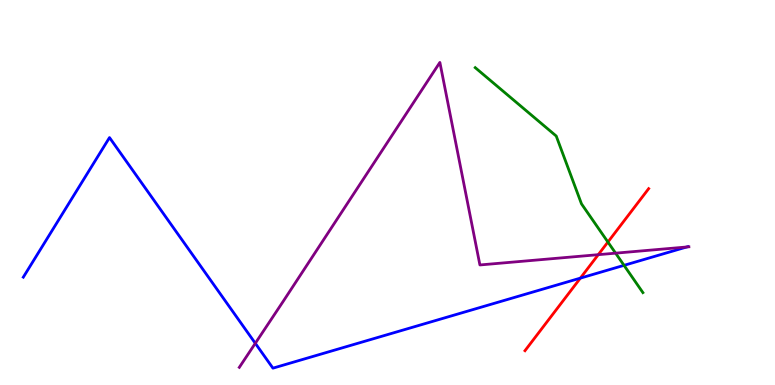[{'lines': ['blue', 'red'], 'intersections': [{'x': 7.49, 'y': 2.78}]}, {'lines': ['green', 'red'], 'intersections': [{'x': 7.84, 'y': 3.71}]}, {'lines': ['purple', 'red'], 'intersections': [{'x': 7.72, 'y': 3.39}]}, {'lines': ['blue', 'green'], 'intersections': [{'x': 8.05, 'y': 3.11}]}, {'lines': ['blue', 'purple'], 'intersections': [{'x': 3.29, 'y': 1.08}, {'x': 8.86, 'y': 3.58}]}, {'lines': ['green', 'purple'], 'intersections': [{'x': 7.94, 'y': 3.42}]}]